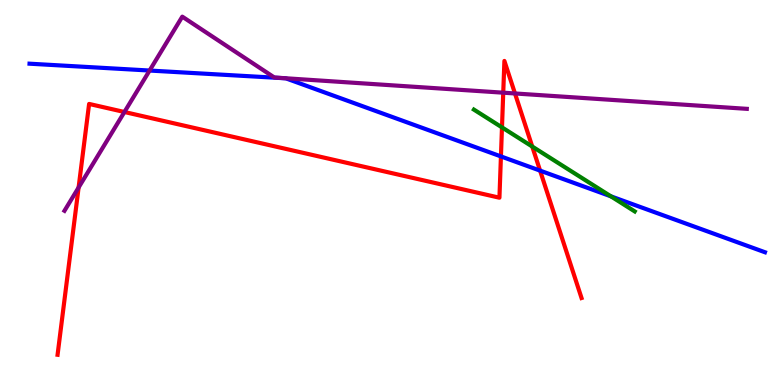[{'lines': ['blue', 'red'], 'intersections': [{'x': 6.46, 'y': 5.94}, {'x': 6.97, 'y': 5.57}]}, {'lines': ['green', 'red'], 'intersections': [{'x': 6.48, 'y': 6.69}, {'x': 6.87, 'y': 6.19}]}, {'lines': ['purple', 'red'], 'intersections': [{'x': 1.01, 'y': 5.13}, {'x': 1.61, 'y': 7.09}, {'x': 6.49, 'y': 7.59}, {'x': 6.64, 'y': 7.57}]}, {'lines': ['blue', 'green'], 'intersections': [{'x': 7.88, 'y': 4.9}]}, {'lines': ['blue', 'purple'], 'intersections': [{'x': 1.93, 'y': 8.17}]}, {'lines': ['green', 'purple'], 'intersections': []}]